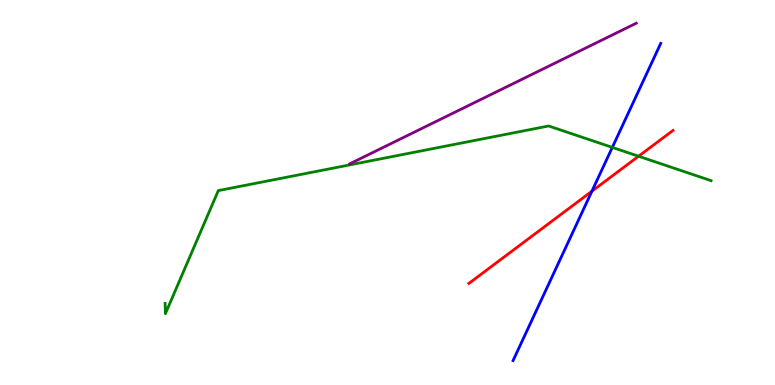[{'lines': ['blue', 'red'], 'intersections': [{'x': 7.64, 'y': 5.03}]}, {'lines': ['green', 'red'], 'intersections': [{'x': 8.24, 'y': 5.94}]}, {'lines': ['purple', 'red'], 'intersections': []}, {'lines': ['blue', 'green'], 'intersections': [{'x': 7.9, 'y': 6.17}]}, {'lines': ['blue', 'purple'], 'intersections': []}, {'lines': ['green', 'purple'], 'intersections': []}]